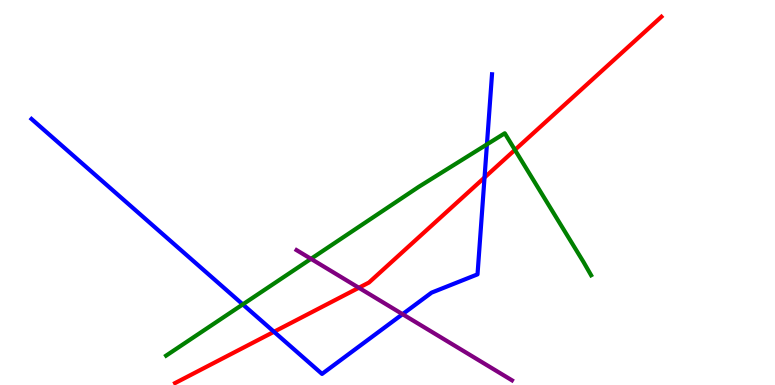[{'lines': ['blue', 'red'], 'intersections': [{'x': 3.54, 'y': 1.38}, {'x': 6.25, 'y': 5.39}]}, {'lines': ['green', 'red'], 'intersections': [{'x': 6.64, 'y': 6.11}]}, {'lines': ['purple', 'red'], 'intersections': [{'x': 4.63, 'y': 2.53}]}, {'lines': ['blue', 'green'], 'intersections': [{'x': 3.13, 'y': 2.09}, {'x': 6.28, 'y': 6.25}]}, {'lines': ['blue', 'purple'], 'intersections': [{'x': 5.19, 'y': 1.84}]}, {'lines': ['green', 'purple'], 'intersections': [{'x': 4.01, 'y': 3.28}]}]